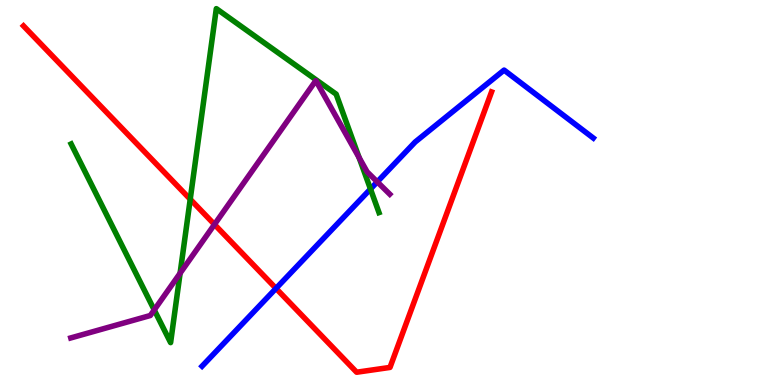[{'lines': ['blue', 'red'], 'intersections': [{'x': 3.56, 'y': 2.51}]}, {'lines': ['green', 'red'], 'intersections': [{'x': 2.45, 'y': 4.82}]}, {'lines': ['purple', 'red'], 'intersections': [{'x': 2.77, 'y': 4.17}]}, {'lines': ['blue', 'green'], 'intersections': [{'x': 4.78, 'y': 5.09}]}, {'lines': ['blue', 'purple'], 'intersections': [{'x': 4.87, 'y': 5.28}]}, {'lines': ['green', 'purple'], 'intersections': [{'x': 1.99, 'y': 1.95}, {'x': 2.32, 'y': 2.9}, {'x': 4.63, 'y': 5.91}]}]